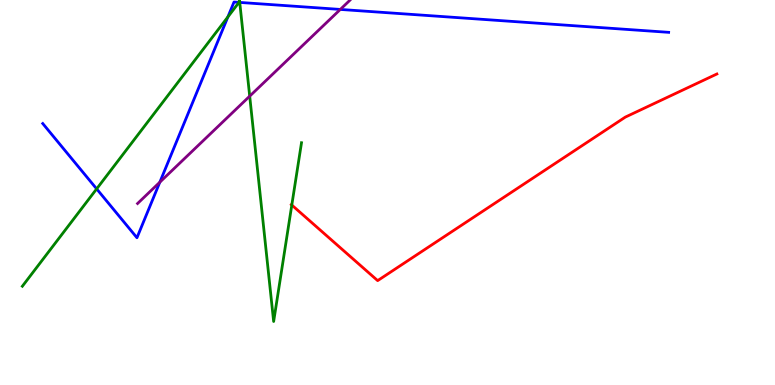[{'lines': ['blue', 'red'], 'intersections': []}, {'lines': ['green', 'red'], 'intersections': [{'x': 3.77, 'y': 4.67}]}, {'lines': ['purple', 'red'], 'intersections': []}, {'lines': ['blue', 'green'], 'intersections': [{'x': 1.25, 'y': 5.09}, {'x': 2.94, 'y': 9.56}, {'x': 3.08, 'y': 9.94}, {'x': 3.09, 'y': 9.94}]}, {'lines': ['blue', 'purple'], 'intersections': [{'x': 2.06, 'y': 5.27}, {'x': 4.39, 'y': 9.76}]}, {'lines': ['green', 'purple'], 'intersections': [{'x': 3.22, 'y': 7.5}]}]